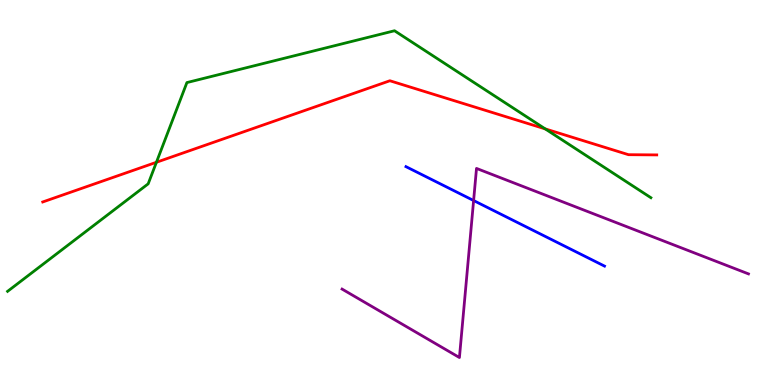[{'lines': ['blue', 'red'], 'intersections': []}, {'lines': ['green', 'red'], 'intersections': [{'x': 2.02, 'y': 5.79}, {'x': 7.03, 'y': 6.65}]}, {'lines': ['purple', 'red'], 'intersections': []}, {'lines': ['blue', 'green'], 'intersections': []}, {'lines': ['blue', 'purple'], 'intersections': [{'x': 6.11, 'y': 4.79}]}, {'lines': ['green', 'purple'], 'intersections': []}]